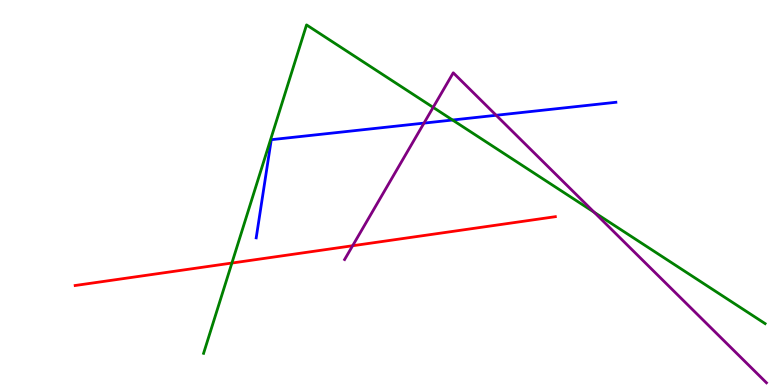[{'lines': ['blue', 'red'], 'intersections': []}, {'lines': ['green', 'red'], 'intersections': [{'x': 2.99, 'y': 3.17}]}, {'lines': ['purple', 'red'], 'intersections': [{'x': 4.55, 'y': 3.62}]}, {'lines': ['blue', 'green'], 'intersections': [{'x': 5.84, 'y': 6.88}]}, {'lines': ['blue', 'purple'], 'intersections': [{'x': 5.47, 'y': 6.8}, {'x': 6.4, 'y': 7.01}]}, {'lines': ['green', 'purple'], 'intersections': [{'x': 5.59, 'y': 7.21}, {'x': 7.67, 'y': 4.49}]}]